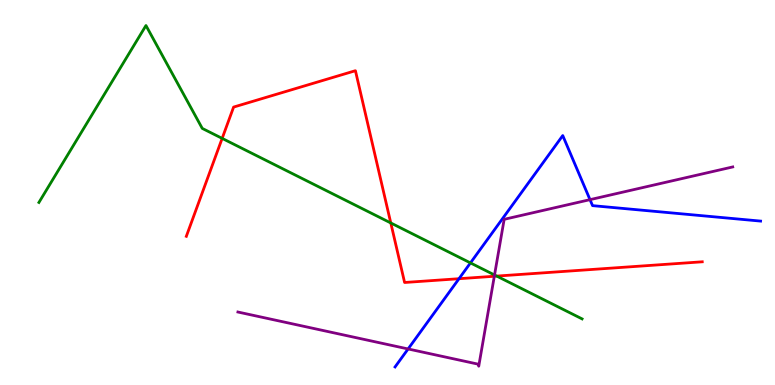[{'lines': ['blue', 'red'], 'intersections': [{'x': 5.92, 'y': 2.76}]}, {'lines': ['green', 'red'], 'intersections': [{'x': 2.87, 'y': 6.41}, {'x': 5.04, 'y': 4.21}, {'x': 6.41, 'y': 2.83}]}, {'lines': ['purple', 'red'], 'intersections': [{'x': 6.38, 'y': 2.82}]}, {'lines': ['blue', 'green'], 'intersections': [{'x': 6.07, 'y': 3.17}]}, {'lines': ['blue', 'purple'], 'intersections': [{'x': 5.27, 'y': 0.936}, {'x': 7.61, 'y': 4.81}]}, {'lines': ['green', 'purple'], 'intersections': [{'x': 6.38, 'y': 2.86}]}]